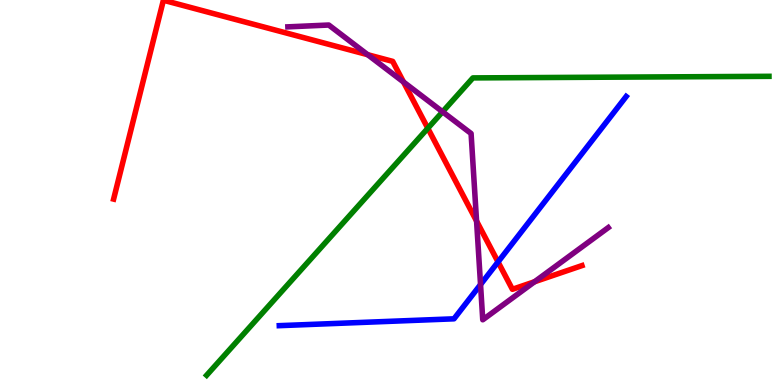[{'lines': ['blue', 'red'], 'intersections': [{'x': 6.43, 'y': 3.2}]}, {'lines': ['green', 'red'], 'intersections': [{'x': 5.52, 'y': 6.67}]}, {'lines': ['purple', 'red'], 'intersections': [{'x': 4.74, 'y': 8.58}, {'x': 5.21, 'y': 7.87}, {'x': 6.15, 'y': 4.26}, {'x': 6.9, 'y': 2.68}]}, {'lines': ['blue', 'green'], 'intersections': []}, {'lines': ['blue', 'purple'], 'intersections': [{'x': 6.2, 'y': 2.61}]}, {'lines': ['green', 'purple'], 'intersections': [{'x': 5.71, 'y': 7.1}]}]